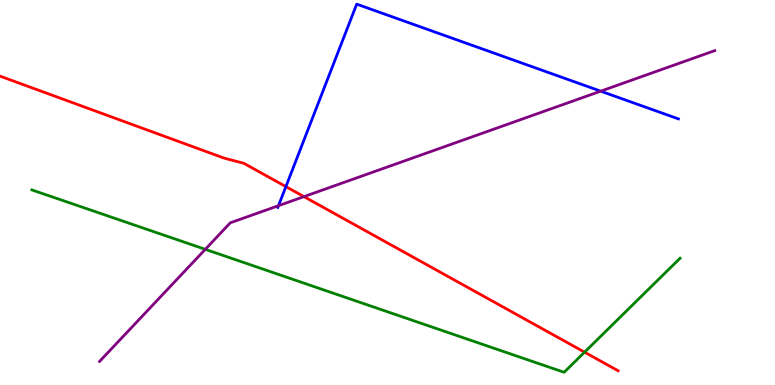[{'lines': ['blue', 'red'], 'intersections': [{'x': 3.69, 'y': 5.15}]}, {'lines': ['green', 'red'], 'intersections': [{'x': 7.54, 'y': 0.853}]}, {'lines': ['purple', 'red'], 'intersections': [{'x': 3.92, 'y': 4.89}]}, {'lines': ['blue', 'green'], 'intersections': []}, {'lines': ['blue', 'purple'], 'intersections': [{'x': 3.59, 'y': 4.66}, {'x': 7.75, 'y': 7.63}]}, {'lines': ['green', 'purple'], 'intersections': [{'x': 2.65, 'y': 3.52}]}]